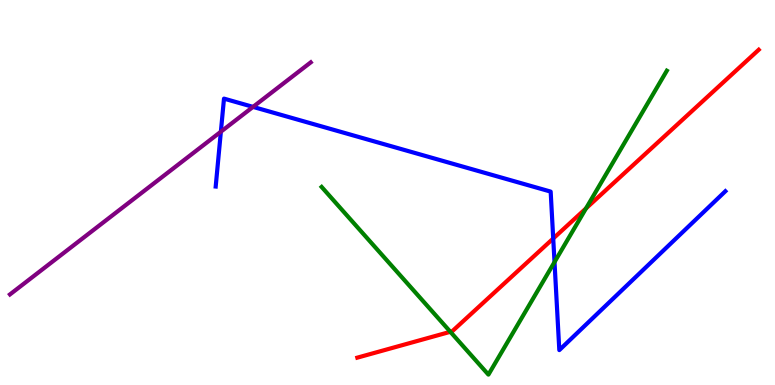[{'lines': ['blue', 'red'], 'intersections': [{'x': 7.14, 'y': 3.81}]}, {'lines': ['green', 'red'], 'intersections': [{'x': 5.81, 'y': 1.38}, {'x': 7.56, 'y': 4.59}]}, {'lines': ['purple', 'red'], 'intersections': []}, {'lines': ['blue', 'green'], 'intersections': [{'x': 7.15, 'y': 3.19}]}, {'lines': ['blue', 'purple'], 'intersections': [{'x': 2.85, 'y': 6.58}, {'x': 3.26, 'y': 7.22}]}, {'lines': ['green', 'purple'], 'intersections': []}]